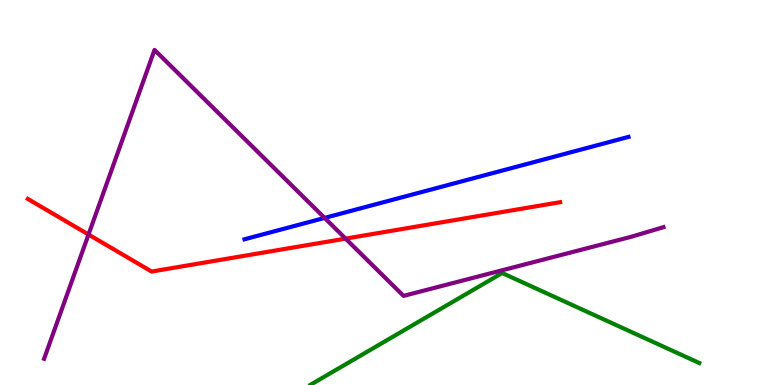[{'lines': ['blue', 'red'], 'intersections': []}, {'lines': ['green', 'red'], 'intersections': []}, {'lines': ['purple', 'red'], 'intersections': [{'x': 1.14, 'y': 3.91}, {'x': 4.46, 'y': 3.8}]}, {'lines': ['blue', 'green'], 'intersections': []}, {'lines': ['blue', 'purple'], 'intersections': [{'x': 4.19, 'y': 4.34}]}, {'lines': ['green', 'purple'], 'intersections': []}]